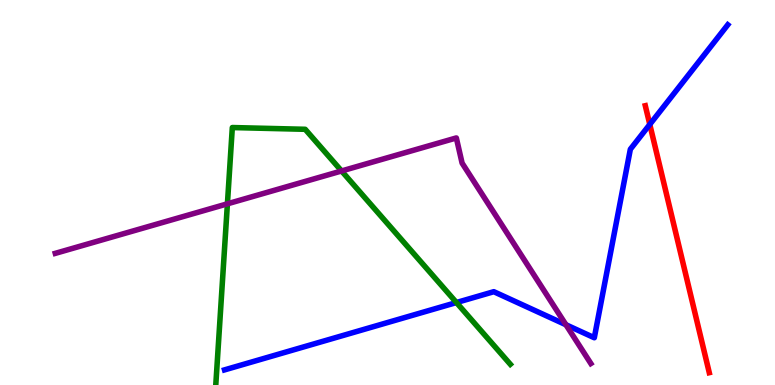[{'lines': ['blue', 'red'], 'intersections': [{'x': 8.38, 'y': 6.77}]}, {'lines': ['green', 'red'], 'intersections': []}, {'lines': ['purple', 'red'], 'intersections': []}, {'lines': ['blue', 'green'], 'intersections': [{'x': 5.89, 'y': 2.14}]}, {'lines': ['blue', 'purple'], 'intersections': [{'x': 7.3, 'y': 1.57}]}, {'lines': ['green', 'purple'], 'intersections': [{'x': 2.93, 'y': 4.71}, {'x': 4.41, 'y': 5.56}]}]